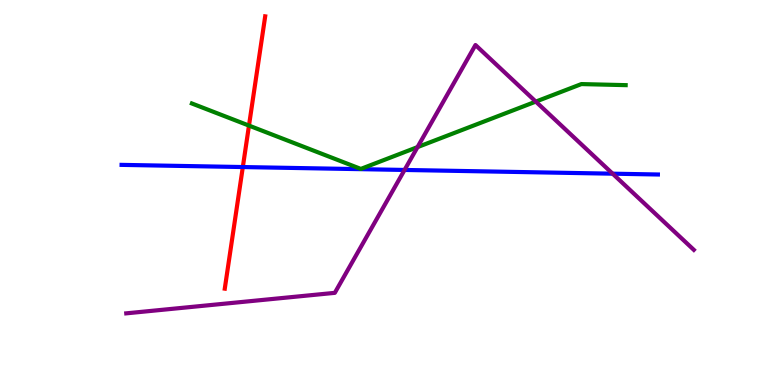[{'lines': ['blue', 'red'], 'intersections': [{'x': 3.13, 'y': 5.66}]}, {'lines': ['green', 'red'], 'intersections': [{'x': 3.21, 'y': 6.74}]}, {'lines': ['purple', 'red'], 'intersections': []}, {'lines': ['blue', 'green'], 'intersections': []}, {'lines': ['blue', 'purple'], 'intersections': [{'x': 5.22, 'y': 5.59}, {'x': 7.9, 'y': 5.49}]}, {'lines': ['green', 'purple'], 'intersections': [{'x': 5.39, 'y': 6.18}, {'x': 6.91, 'y': 7.36}]}]